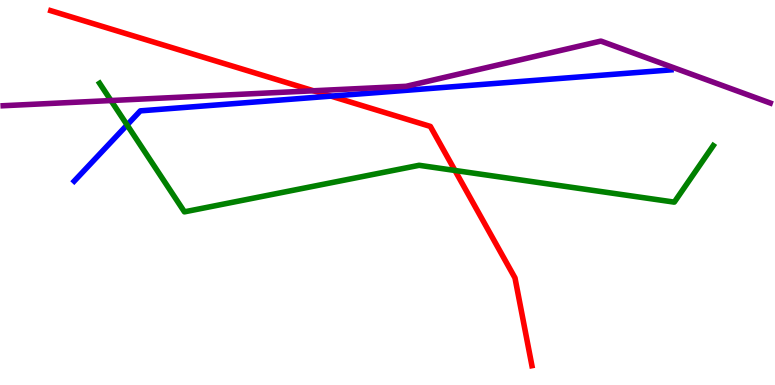[{'lines': ['blue', 'red'], 'intersections': [{'x': 4.27, 'y': 7.5}]}, {'lines': ['green', 'red'], 'intersections': [{'x': 5.87, 'y': 5.57}]}, {'lines': ['purple', 'red'], 'intersections': [{'x': 4.04, 'y': 7.64}]}, {'lines': ['blue', 'green'], 'intersections': [{'x': 1.64, 'y': 6.75}]}, {'lines': ['blue', 'purple'], 'intersections': []}, {'lines': ['green', 'purple'], 'intersections': [{'x': 1.43, 'y': 7.39}]}]